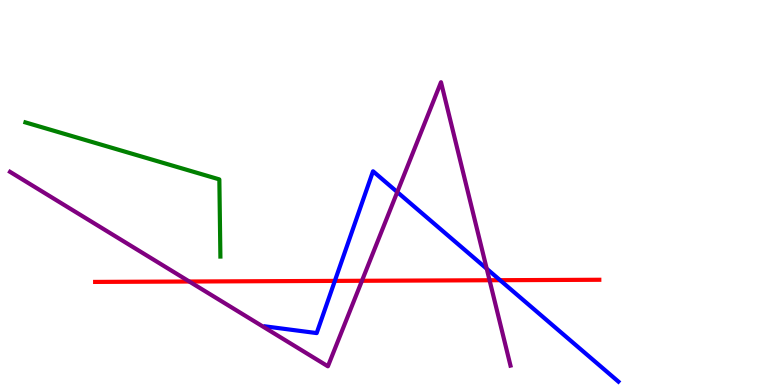[{'lines': ['blue', 'red'], 'intersections': [{'x': 4.32, 'y': 2.7}, {'x': 6.45, 'y': 2.72}]}, {'lines': ['green', 'red'], 'intersections': []}, {'lines': ['purple', 'red'], 'intersections': [{'x': 2.44, 'y': 2.69}, {'x': 4.67, 'y': 2.71}, {'x': 6.32, 'y': 2.72}]}, {'lines': ['blue', 'green'], 'intersections': []}, {'lines': ['blue', 'purple'], 'intersections': [{'x': 5.13, 'y': 5.01}, {'x': 6.28, 'y': 3.02}]}, {'lines': ['green', 'purple'], 'intersections': []}]